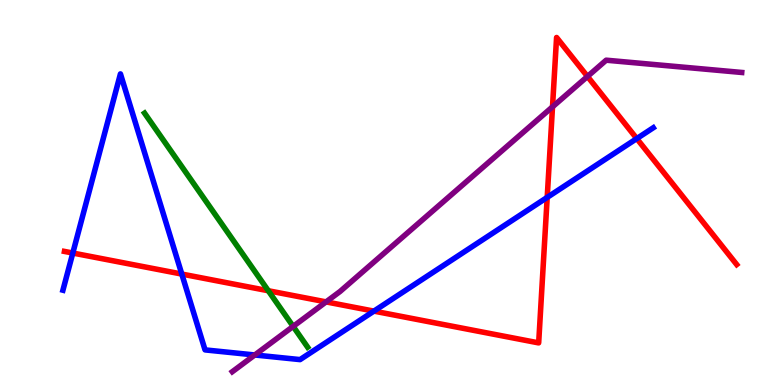[{'lines': ['blue', 'red'], 'intersections': [{'x': 0.94, 'y': 3.43}, {'x': 2.35, 'y': 2.88}, {'x': 4.82, 'y': 1.92}, {'x': 7.06, 'y': 4.87}, {'x': 8.22, 'y': 6.4}]}, {'lines': ['green', 'red'], 'intersections': [{'x': 3.46, 'y': 2.45}]}, {'lines': ['purple', 'red'], 'intersections': [{'x': 4.21, 'y': 2.16}, {'x': 7.13, 'y': 7.23}, {'x': 7.58, 'y': 8.01}]}, {'lines': ['blue', 'green'], 'intersections': []}, {'lines': ['blue', 'purple'], 'intersections': [{'x': 3.29, 'y': 0.78}]}, {'lines': ['green', 'purple'], 'intersections': [{'x': 3.78, 'y': 1.52}]}]